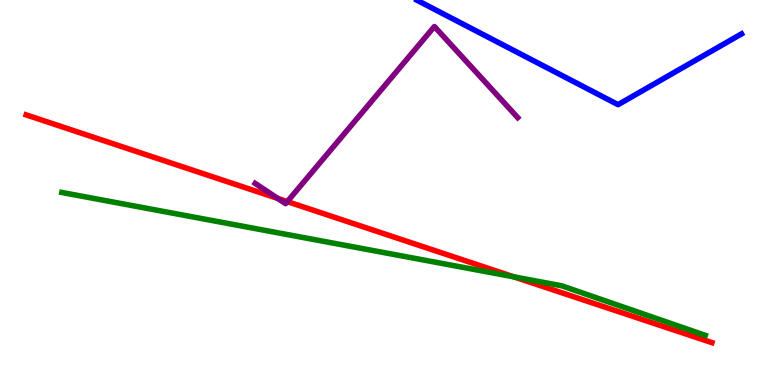[{'lines': ['blue', 'red'], 'intersections': []}, {'lines': ['green', 'red'], 'intersections': [{'x': 6.63, 'y': 2.81}]}, {'lines': ['purple', 'red'], 'intersections': [{'x': 3.58, 'y': 4.85}, {'x': 3.71, 'y': 4.76}]}, {'lines': ['blue', 'green'], 'intersections': []}, {'lines': ['blue', 'purple'], 'intersections': []}, {'lines': ['green', 'purple'], 'intersections': []}]